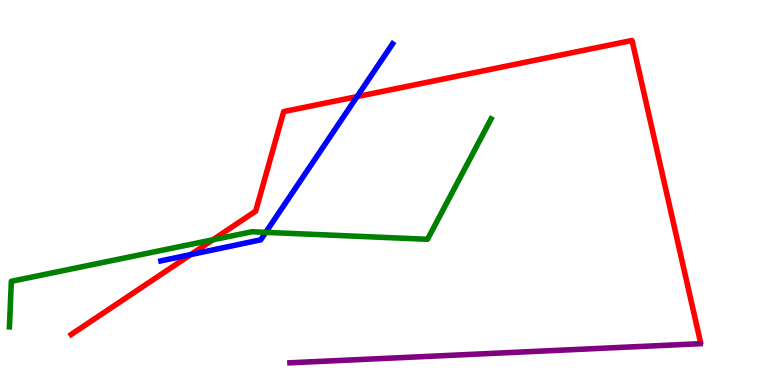[{'lines': ['blue', 'red'], 'intersections': [{'x': 2.46, 'y': 3.39}, {'x': 4.61, 'y': 7.49}]}, {'lines': ['green', 'red'], 'intersections': [{'x': 2.75, 'y': 3.77}]}, {'lines': ['purple', 'red'], 'intersections': []}, {'lines': ['blue', 'green'], 'intersections': [{'x': 3.43, 'y': 3.97}]}, {'lines': ['blue', 'purple'], 'intersections': []}, {'lines': ['green', 'purple'], 'intersections': []}]